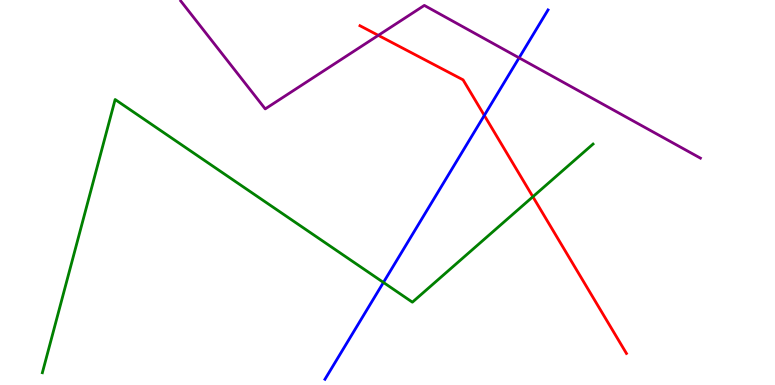[{'lines': ['blue', 'red'], 'intersections': [{'x': 6.25, 'y': 7.0}]}, {'lines': ['green', 'red'], 'intersections': [{'x': 6.88, 'y': 4.89}]}, {'lines': ['purple', 'red'], 'intersections': [{'x': 4.88, 'y': 9.08}]}, {'lines': ['blue', 'green'], 'intersections': [{'x': 4.95, 'y': 2.66}]}, {'lines': ['blue', 'purple'], 'intersections': [{'x': 6.7, 'y': 8.5}]}, {'lines': ['green', 'purple'], 'intersections': []}]